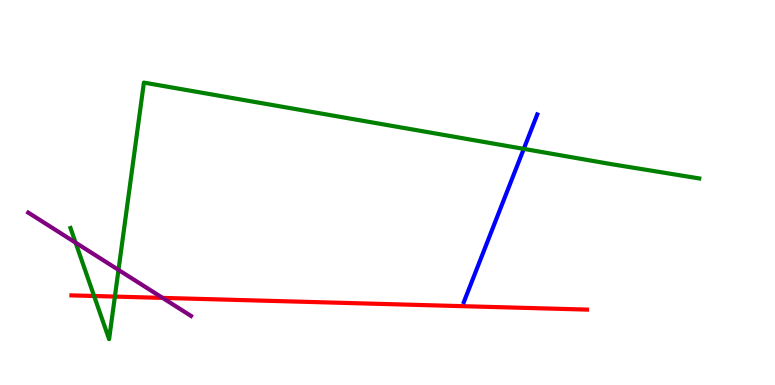[{'lines': ['blue', 'red'], 'intersections': []}, {'lines': ['green', 'red'], 'intersections': [{'x': 1.21, 'y': 2.31}, {'x': 1.48, 'y': 2.3}]}, {'lines': ['purple', 'red'], 'intersections': [{'x': 2.1, 'y': 2.26}]}, {'lines': ['blue', 'green'], 'intersections': [{'x': 6.76, 'y': 6.13}]}, {'lines': ['blue', 'purple'], 'intersections': []}, {'lines': ['green', 'purple'], 'intersections': [{'x': 0.975, 'y': 3.7}, {'x': 1.53, 'y': 2.99}]}]